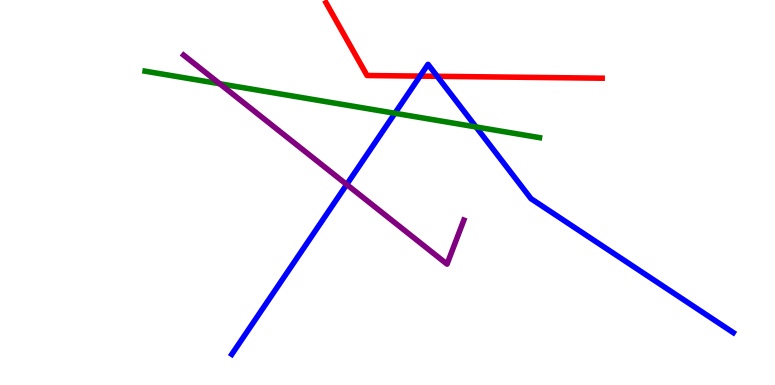[{'lines': ['blue', 'red'], 'intersections': [{'x': 5.42, 'y': 8.02}, {'x': 5.64, 'y': 8.02}]}, {'lines': ['green', 'red'], 'intersections': []}, {'lines': ['purple', 'red'], 'intersections': []}, {'lines': ['blue', 'green'], 'intersections': [{'x': 5.1, 'y': 7.06}, {'x': 6.14, 'y': 6.7}]}, {'lines': ['blue', 'purple'], 'intersections': [{'x': 4.47, 'y': 5.21}]}, {'lines': ['green', 'purple'], 'intersections': [{'x': 2.83, 'y': 7.82}]}]